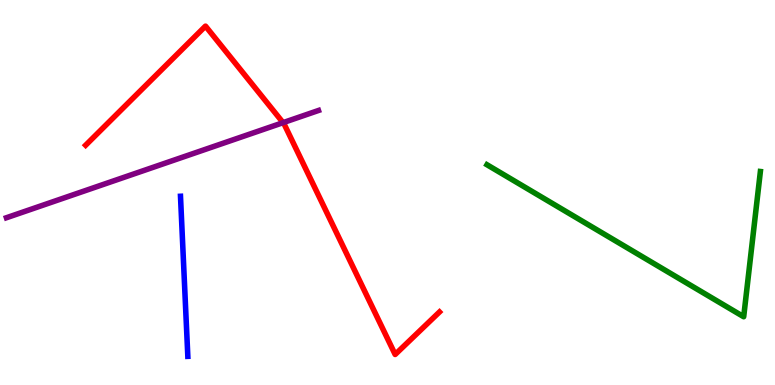[{'lines': ['blue', 'red'], 'intersections': []}, {'lines': ['green', 'red'], 'intersections': []}, {'lines': ['purple', 'red'], 'intersections': [{'x': 3.65, 'y': 6.81}]}, {'lines': ['blue', 'green'], 'intersections': []}, {'lines': ['blue', 'purple'], 'intersections': []}, {'lines': ['green', 'purple'], 'intersections': []}]